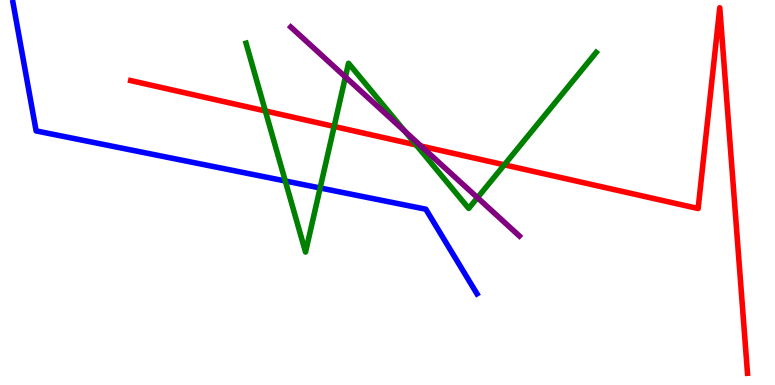[{'lines': ['blue', 'red'], 'intersections': []}, {'lines': ['green', 'red'], 'intersections': [{'x': 3.42, 'y': 7.12}, {'x': 4.31, 'y': 6.72}, {'x': 5.37, 'y': 6.23}, {'x': 6.51, 'y': 5.72}]}, {'lines': ['purple', 'red'], 'intersections': [{'x': 5.43, 'y': 6.21}]}, {'lines': ['blue', 'green'], 'intersections': [{'x': 3.68, 'y': 5.3}, {'x': 4.13, 'y': 5.12}]}, {'lines': ['blue', 'purple'], 'intersections': []}, {'lines': ['green', 'purple'], 'intersections': [{'x': 4.46, 'y': 8.0}, {'x': 5.22, 'y': 6.59}, {'x': 6.16, 'y': 4.87}]}]